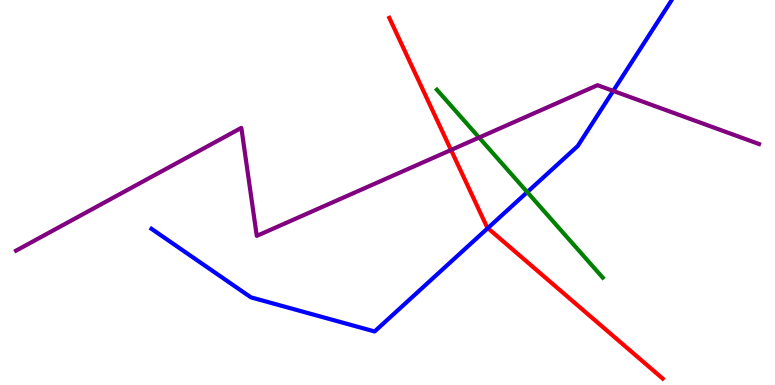[{'lines': ['blue', 'red'], 'intersections': [{'x': 6.29, 'y': 4.07}]}, {'lines': ['green', 'red'], 'intersections': []}, {'lines': ['purple', 'red'], 'intersections': [{'x': 5.82, 'y': 6.1}]}, {'lines': ['blue', 'green'], 'intersections': [{'x': 6.8, 'y': 5.01}]}, {'lines': ['blue', 'purple'], 'intersections': [{'x': 7.91, 'y': 7.64}]}, {'lines': ['green', 'purple'], 'intersections': [{'x': 6.18, 'y': 6.43}]}]